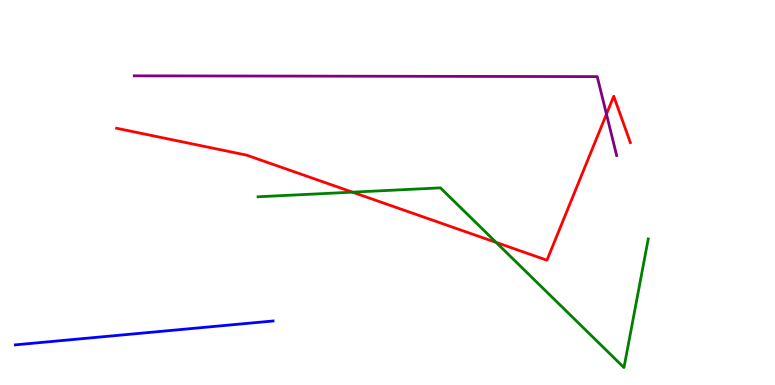[{'lines': ['blue', 'red'], 'intersections': []}, {'lines': ['green', 'red'], 'intersections': [{'x': 4.55, 'y': 5.01}, {'x': 6.4, 'y': 3.7}]}, {'lines': ['purple', 'red'], 'intersections': [{'x': 7.83, 'y': 7.04}]}, {'lines': ['blue', 'green'], 'intersections': []}, {'lines': ['blue', 'purple'], 'intersections': []}, {'lines': ['green', 'purple'], 'intersections': []}]